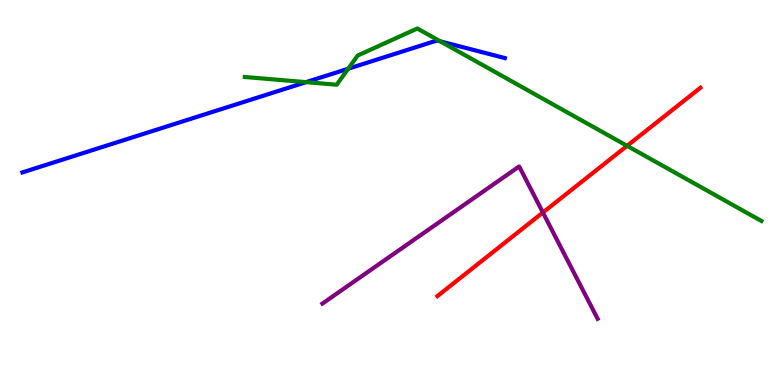[{'lines': ['blue', 'red'], 'intersections': []}, {'lines': ['green', 'red'], 'intersections': [{'x': 8.09, 'y': 6.21}]}, {'lines': ['purple', 'red'], 'intersections': [{'x': 7.01, 'y': 4.48}]}, {'lines': ['blue', 'green'], 'intersections': [{'x': 3.95, 'y': 7.87}, {'x': 4.49, 'y': 8.21}, {'x': 5.68, 'y': 8.93}]}, {'lines': ['blue', 'purple'], 'intersections': []}, {'lines': ['green', 'purple'], 'intersections': []}]